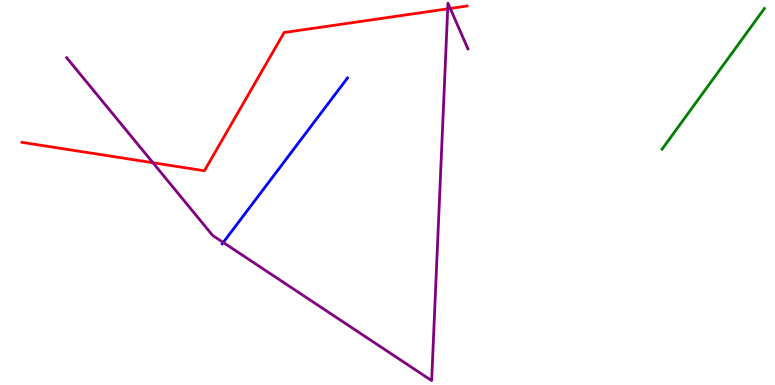[{'lines': ['blue', 'red'], 'intersections': []}, {'lines': ['green', 'red'], 'intersections': []}, {'lines': ['purple', 'red'], 'intersections': [{'x': 1.97, 'y': 5.77}, {'x': 5.78, 'y': 9.77}, {'x': 5.81, 'y': 9.78}]}, {'lines': ['blue', 'green'], 'intersections': []}, {'lines': ['blue', 'purple'], 'intersections': [{'x': 2.88, 'y': 3.7}]}, {'lines': ['green', 'purple'], 'intersections': []}]